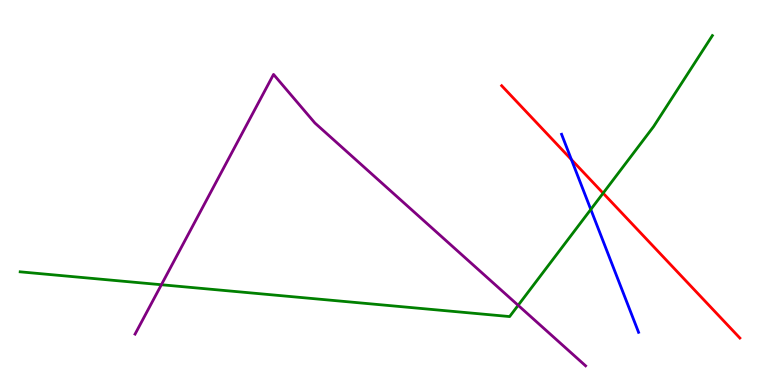[{'lines': ['blue', 'red'], 'intersections': [{'x': 7.37, 'y': 5.85}]}, {'lines': ['green', 'red'], 'intersections': [{'x': 7.78, 'y': 4.98}]}, {'lines': ['purple', 'red'], 'intersections': []}, {'lines': ['blue', 'green'], 'intersections': [{'x': 7.62, 'y': 4.56}]}, {'lines': ['blue', 'purple'], 'intersections': []}, {'lines': ['green', 'purple'], 'intersections': [{'x': 2.08, 'y': 2.6}, {'x': 6.69, 'y': 2.07}]}]